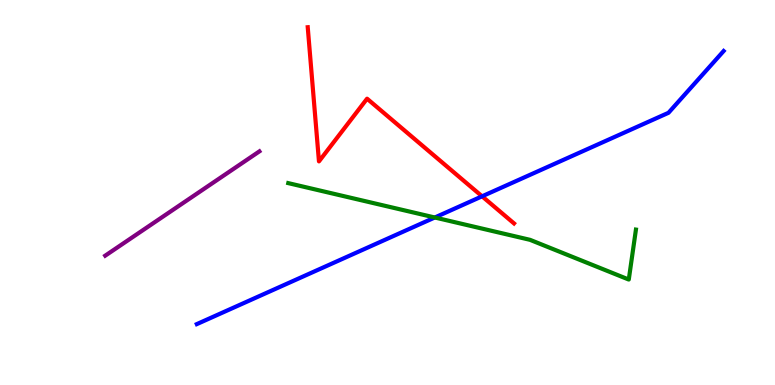[{'lines': ['blue', 'red'], 'intersections': [{'x': 6.22, 'y': 4.9}]}, {'lines': ['green', 'red'], 'intersections': []}, {'lines': ['purple', 'red'], 'intersections': []}, {'lines': ['blue', 'green'], 'intersections': [{'x': 5.61, 'y': 4.35}]}, {'lines': ['blue', 'purple'], 'intersections': []}, {'lines': ['green', 'purple'], 'intersections': []}]